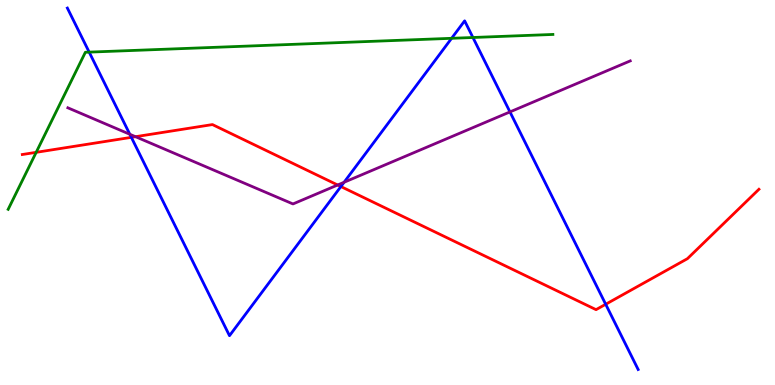[{'lines': ['blue', 'red'], 'intersections': [{'x': 1.69, 'y': 6.43}, {'x': 4.4, 'y': 5.15}, {'x': 7.82, 'y': 2.1}]}, {'lines': ['green', 'red'], 'intersections': [{'x': 0.467, 'y': 6.04}]}, {'lines': ['purple', 'red'], 'intersections': [{'x': 1.75, 'y': 6.45}, {'x': 4.36, 'y': 5.2}]}, {'lines': ['blue', 'green'], 'intersections': [{'x': 1.15, 'y': 8.65}, {'x': 5.83, 'y': 9.0}, {'x': 6.1, 'y': 9.03}]}, {'lines': ['blue', 'purple'], 'intersections': [{'x': 1.68, 'y': 6.51}, {'x': 4.44, 'y': 5.27}, {'x': 6.58, 'y': 7.09}]}, {'lines': ['green', 'purple'], 'intersections': []}]